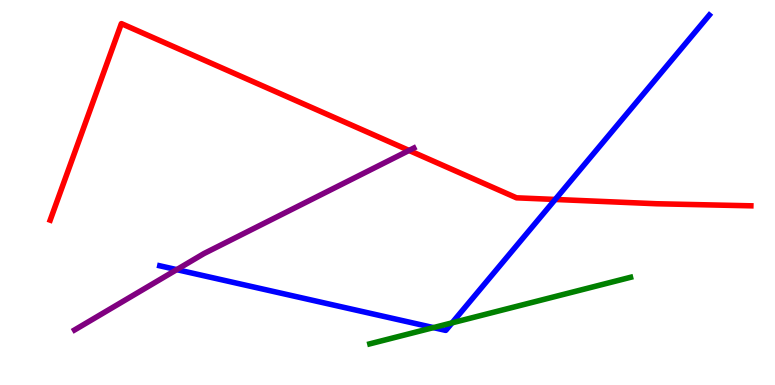[{'lines': ['blue', 'red'], 'intersections': [{'x': 7.16, 'y': 4.82}]}, {'lines': ['green', 'red'], 'intersections': []}, {'lines': ['purple', 'red'], 'intersections': [{'x': 5.28, 'y': 6.09}]}, {'lines': ['blue', 'green'], 'intersections': [{'x': 5.59, 'y': 1.49}, {'x': 5.83, 'y': 1.61}]}, {'lines': ['blue', 'purple'], 'intersections': [{'x': 2.28, 'y': 3.0}]}, {'lines': ['green', 'purple'], 'intersections': []}]